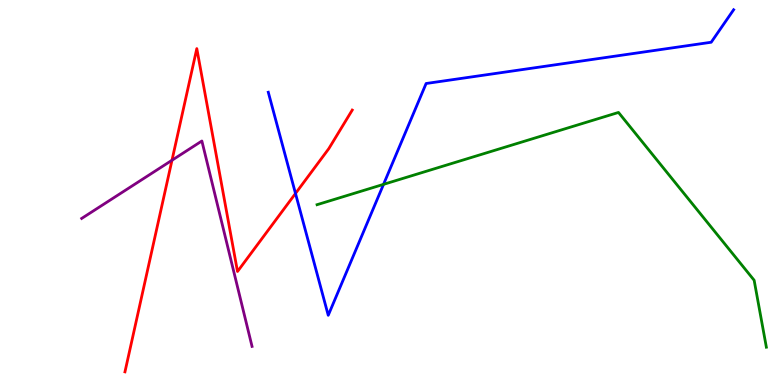[{'lines': ['blue', 'red'], 'intersections': [{'x': 3.81, 'y': 4.97}]}, {'lines': ['green', 'red'], 'intersections': []}, {'lines': ['purple', 'red'], 'intersections': [{'x': 2.22, 'y': 5.84}]}, {'lines': ['blue', 'green'], 'intersections': [{'x': 4.95, 'y': 5.21}]}, {'lines': ['blue', 'purple'], 'intersections': []}, {'lines': ['green', 'purple'], 'intersections': []}]